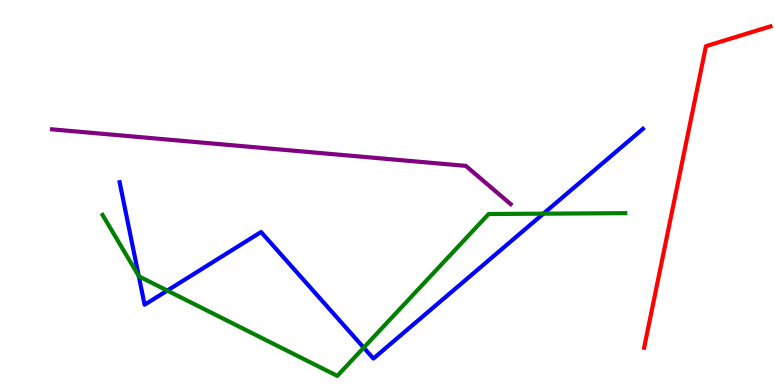[{'lines': ['blue', 'red'], 'intersections': []}, {'lines': ['green', 'red'], 'intersections': []}, {'lines': ['purple', 'red'], 'intersections': []}, {'lines': ['blue', 'green'], 'intersections': [{'x': 1.79, 'y': 2.83}, {'x': 2.16, 'y': 2.45}, {'x': 4.69, 'y': 0.97}, {'x': 7.01, 'y': 4.45}]}, {'lines': ['blue', 'purple'], 'intersections': []}, {'lines': ['green', 'purple'], 'intersections': []}]